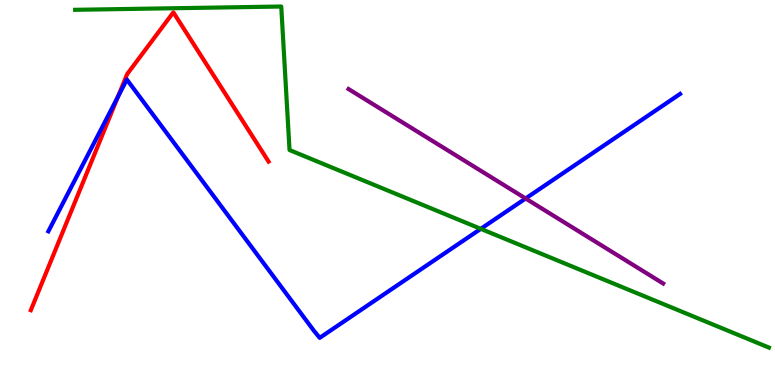[{'lines': ['blue', 'red'], 'intersections': [{'x': 1.52, 'y': 7.49}]}, {'lines': ['green', 'red'], 'intersections': []}, {'lines': ['purple', 'red'], 'intersections': []}, {'lines': ['blue', 'green'], 'intersections': [{'x': 6.2, 'y': 4.06}]}, {'lines': ['blue', 'purple'], 'intersections': [{'x': 6.78, 'y': 4.84}]}, {'lines': ['green', 'purple'], 'intersections': []}]